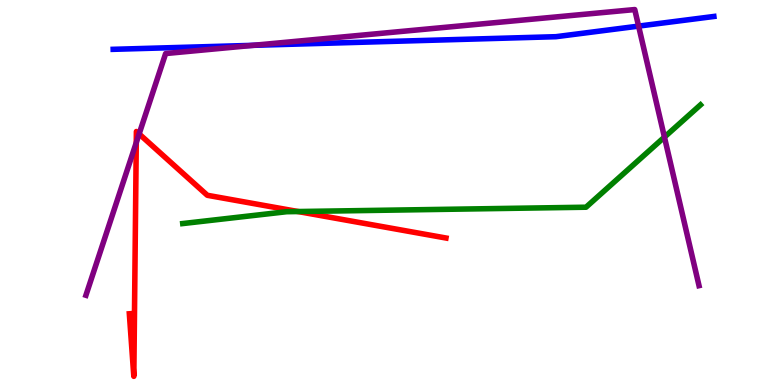[{'lines': ['blue', 'red'], 'intersections': []}, {'lines': ['green', 'red'], 'intersections': [{'x': 3.85, 'y': 4.51}]}, {'lines': ['purple', 'red'], 'intersections': [{'x': 1.76, 'y': 6.3}, {'x': 1.8, 'y': 6.52}]}, {'lines': ['blue', 'green'], 'intersections': []}, {'lines': ['blue', 'purple'], 'intersections': [{'x': 3.27, 'y': 8.82}, {'x': 8.24, 'y': 9.32}]}, {'lines': ['green', 'purple'], 'intersections': [{'x': 8.57, 'y': 6.44}]}]